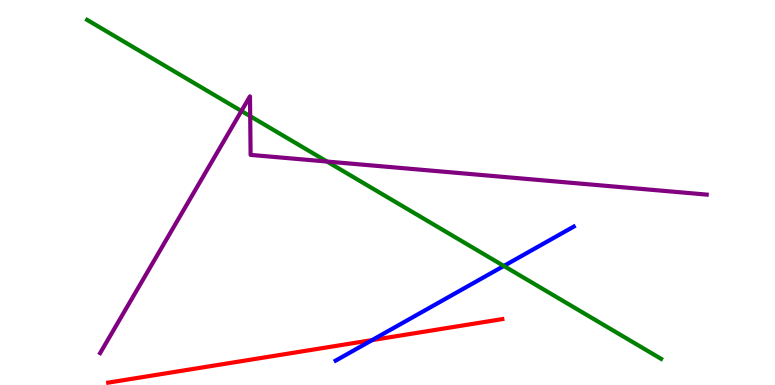[{'lines': ['blue', 'red'], 'intersections': [{'x': 4.8, 'y': 1.17}]}, {'lines': ['green', 'red'], 'intersections': []}, {'lines': ['purple', 'red'], 'intersections': []}, {'lines': ['blue', 'green'], 'intersections': [{'x': 6.5, 'y': 3.09}]}, {'lines': ['blue', 'purple'], 'intersections': []}, {'lines': ['green', 'purple'], 'intersections': [{'x': 3.12, 'y': 7.12}, {'x': 3.23, 'y': 6.98}, {'x': 4.22, 'y': 5.8}]}]